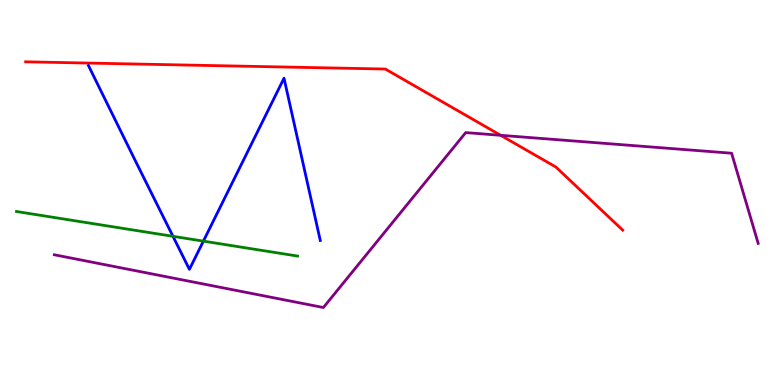[{'lines': ['blue', 'red'], 'intersections': []}, {'lines': ['green', 'red'], 'intersections': []}, {'lines': ['purple', 'red'], 'intersections': [{'x': 6.46, 'y': 6.49}]}, {'lines': ['blue', 'green'], 'intersections': [{'x': 2.23, 'y': 3.86}, {'x': 2.62, 'y': 3.74}]}, {'lines': ['blue', 'purple'], 'intersections': []}, {'lines': ['green', 'purple'], 'intersections': []}]